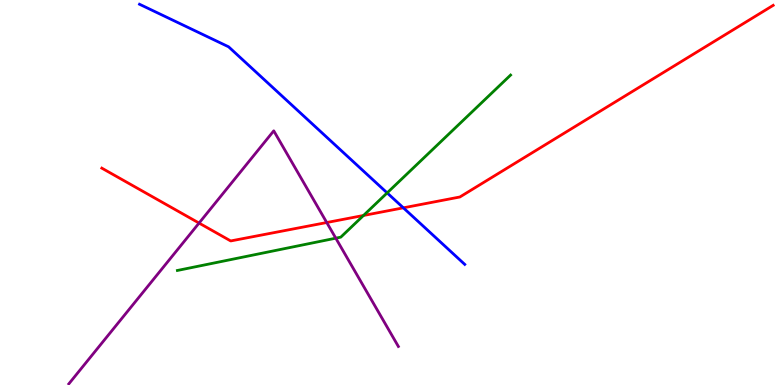[{'lines': ['blue', 'red'], 'intersections': [{'x': 5.2, 'y': 4.6}]}, {'lines': ['green', 'red'], 'intersections': [{'x': 4.69, 'y': 4.4}]}, {'lines': ['purple', 'red'], 'intersections': [{'x': 2.57, 'y': 4.21}, {'x': 4.22, 'y': 4.22}]}, {'lines': ['blue', 'green'], 'intersections': [{'x': 5.0, 'y': 4.99}]}, {'lines': ['blue', 'purple'], 'intersections': []}, {'lines': ['green', 'purple'], 'intersections': [{'x': 4.33, 'y': 3.81}]}]